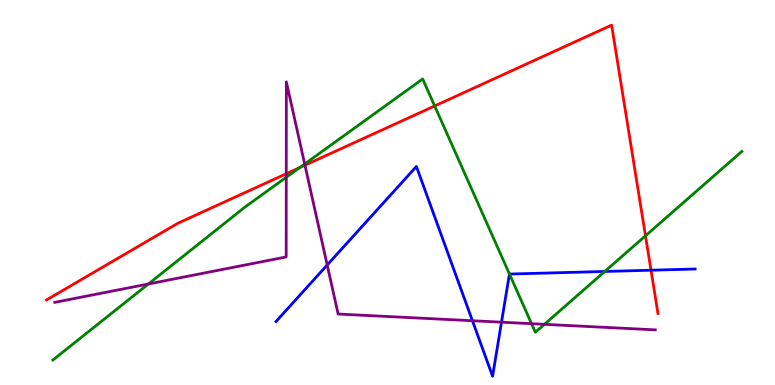[{'lines': ['blue', 'red'], 'intersections': [{'x': 8.4, 'y': 2.98}]}, {'lines': ['green', 'red'], 'intersections': [{'x': 3.87, 'y': 5.65}, {'x': 5.61, 'y': 7.25}, {'x': 8.33, 'y': 3.87}]}, {'lines': ['purple', 'red'], 'intersections': [{'x': 3.69, 'y': 5.49}, {'x': 3.93, 'y': 5.71}]}, {'lines': ['blue', 'green'], 'intersections': [{'x': 6.57, 'y': 2.88}, {'x': 7.8, 'y': 2.95}]}, {'lines': ['blue', 'purple'], 'intersections': [{'x': 4.22, 'y': 3.12}, {'x': 6.1, 'y': 1.67}, {'x': 6.47, 'y': 1.63}]}, {'lines': ['green', 'purple'], 'intersections': [{'x': 1.91, 'y': 2.62}, {'x': 3.69, 'y': 5.4}, {'x': 3.93, 'y': 5.74}, {'x': 6.86, 'y': 1.59}, {'x': 7.02, 'y': 1.58}]}]